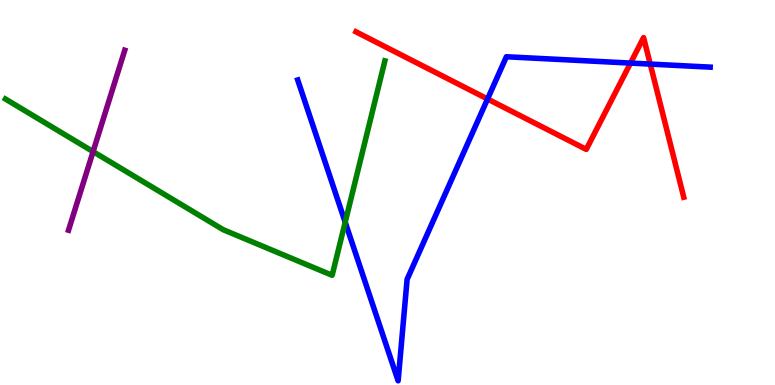[{'lines': ['blue', 'red'], 'intersections': [{'x': 6.29, 'y': 7.43}, {'x': 8.14, 'y': 8.36}, {'x': 8.39, 'y': 8.34}]}, {'lines': ['green', 'red'], 'intersections': []}, {'lines': ['purple', 'red'], 'intersections': []}, {'lines': ['blue', 'green'], 'intersections': [{'x': 4.45, 'y': 4.23}]}, {'lines': ['blue', 'purple'], 'intersections': []}, {'lines': ['green', 'purple'], 'intersections': [{'x': 1.2, 'y': 6.06}]}]